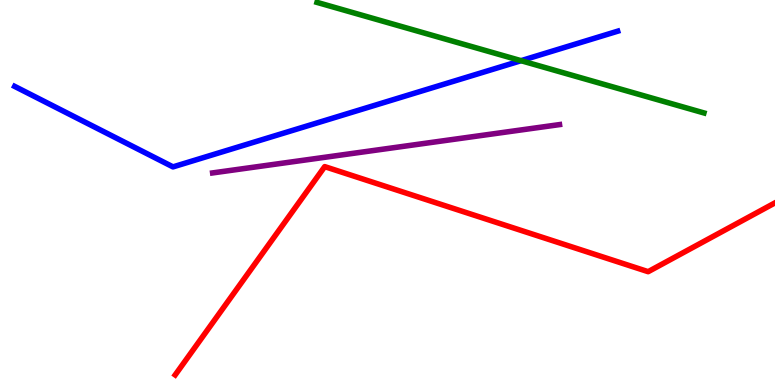[{'lines': ['blue', 'red'], 'intersections': []}, {'lines': ['green', 'red'], 'intersections': []}, {'lines': ['purple', 'red'], 'intersections': []}, {'lines': ['blue', 'green'], 'intersections': [{'x': 6.72, 'y': 8.42}]}, {'lines': ['blue', 'purple'], 'intersections': []}, {'lines': ['green', 'purple'], 'intersections': []}]